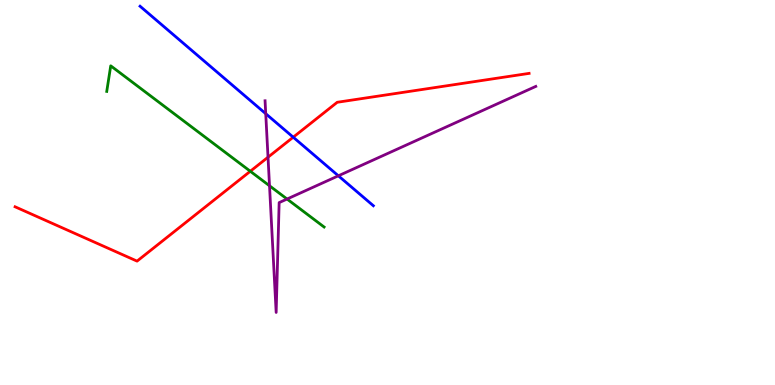[{'lines': ['blue', 'red'], 'intersections': [{'x': 3.78, 'y': 6.44}]}, {'lines': ['green', 'red'], 'intersections': [{'x': 3.23, 'y': 5.55}]}, {'lines': ['purple', 'red'], 'intersections': [{'x': 3.46, 'y': 5.92}]}, {'lines': ['blue', 'green'], 'intersections': []}, {'lines': ['blue', 'purple'], 'intersections': [{'x': 3.43, 'y': 7.05}, {'x': 4.37, 'y': 5.43}]}, {'lines': ['green', 'purple'], 'intersections': [{'x': 3.48, 'y': 5.17}, {'x': 3.7, 'y': 4.83}]}]